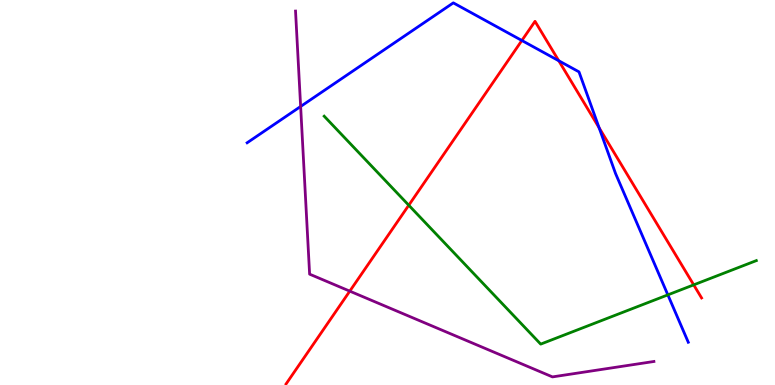[{'lines': ['blue', 'red'], 'intersections': [{'x': 6.73, 'y': 8.95}, {'x': 7.21, 'y': 8.42}, {'x': 7.73, 'y': 6.68}]}, {'lines': ['green', 'red'], 'intersections': [{'x': 5.27, 'y': 4.67}, {'x': 8.95, 'y': 2.6}]}, {'lines': ['purple', 'red'], 'intersections': [{'x': 4.51, 'y': 2.44}]}, {'lines': ['blue', 'green'], 'intersections': [{'x': 8.62, 'y': 2.34}]}, {'lines': ['blue', 'purple'], 'intersections': [{'x': 3.88, 'y': 7.23}]}, {'lines': ['green', 'purple'], 'intersections': []}]